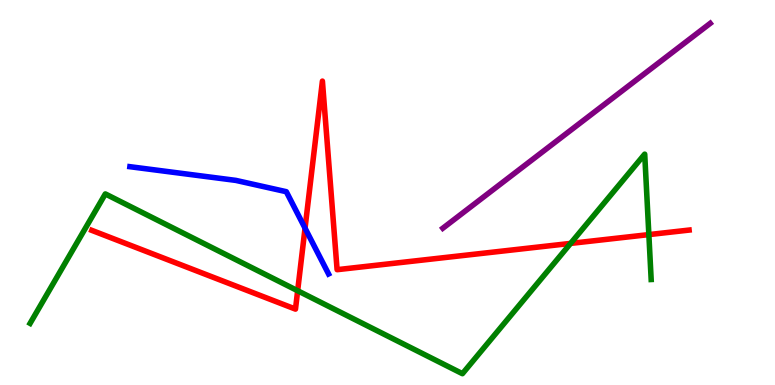[{'lines': ['blue', 'red'], 'intersections': [{'x': 3.94, 'y': 4.07}]}, {'lines': ['green', 'red'], 'intersections': [{'x': 3.84, 'y': 2.45}, {'x': 7.36, 'y': 3.68}, {'x': 8.37, 'y': 3.91}]}, {'lines': ['purple', 'red'], 'intersections': []}, {'lines': ['blue', 'green'], 'intersections': []}, {'lines': ['blue', 'purple'], 'intersections': []}, {'lines': ['green', 'purple'], 'intersections': []}]